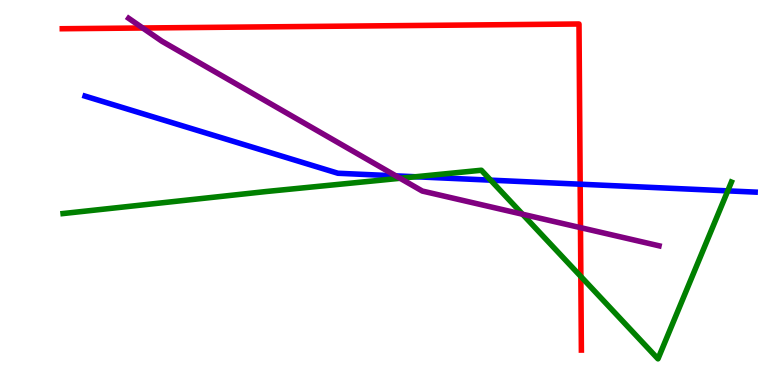[{'lines': ['blue', 'red'], 'intersections': [{'x': 7.49, 'y': 5.22}]}, {'lines': ['green', 'red'], 'intersections': [{'x': 7.49, 'y': 2.82}]}, {'lines': ['purple', 'red'], 'intersections': [{'x': 1.84, 'y': 9.27}, {'x': 7.49, 'y': 4.09}]}, {'lines': ['blue', 'green'], 'intersections': [{'x': 5.36, 'y': 5.41}, {'x': 6.33, 'y': 5.32}, {'x': 9.39, 'y': 5.04}]}, {'lines': ['blue', 'purple'], 'intersections': [{'x': 5.11, 'y': 5.43}]}, {'lines': ['green', 'purple'], 'intersections': [{'x': 5.16, 'y': 5.37}, {'x': 6.74, 'y': 4.44}]}]